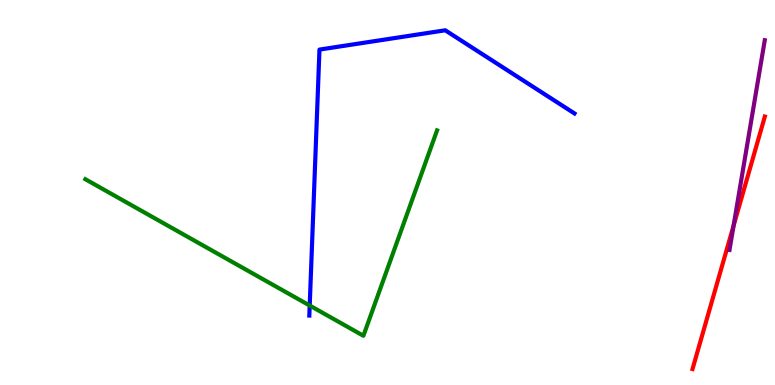[{'lines': ['blue', 'red'], 'intersections': []}, {'lines': ['green', 'red'], 'intersections': []}, {'lines': ['purple', 'red'], 'intersections': [{'x': 9.47, 'y': 4.14}]}, {'lines': ['blue', 'green'], 'intersections': [{'x': 4.0, 'y': 2.06}]}, {'lines': ['blue', 'purple'], 'intersections': []}, {'lines': ['green', 'purple'], 'intersections': []}]